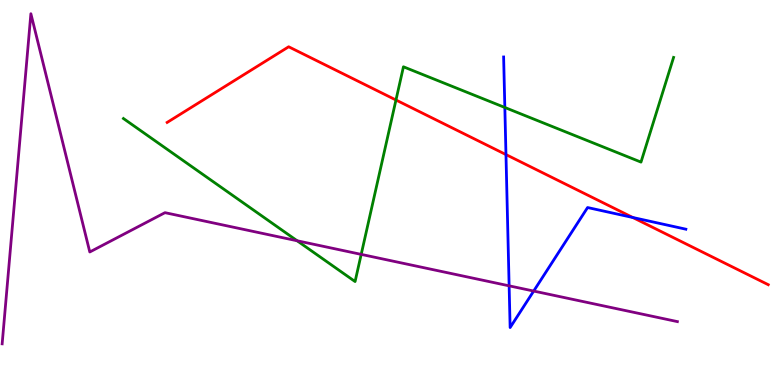[{'lines': ['blue', 'red'], 'intersections': [{'x': 6.53, 'y': 5.99}, {'x': 8.17, 'y': 4.35}]}, {'lines': ['green', 'red'], 'intersections': [{'x': 5.11, 'y': 7.4}]}, {'lines': ['purple', 'red'], 'intersections': []}, {'lines': ['blue', 'green'], 'intersections': [{'x': 6.51, 'y': 7.21}]}, {'lines': ['blue', 'purple'], 'intersections': [{'x': 6.57, 'y': 2.58}, {'x': 6.89, 'y': 2.44}]}, {'lines': ['green', 'purple'], 'intersections': [{'x': 3.83, 'y': 3.75}, {'x': 4.66, 'y': 3.39}]}]